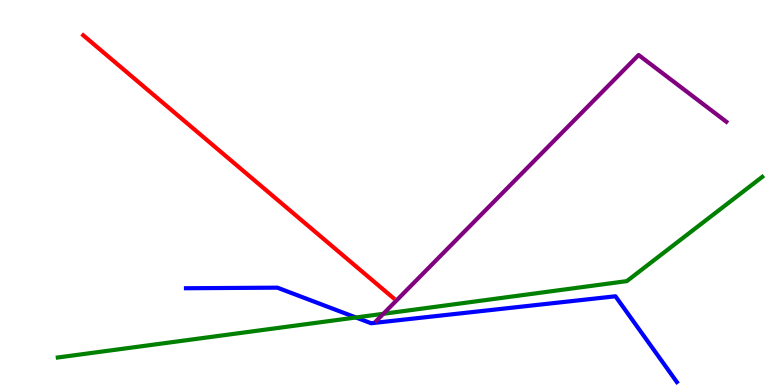[{'lines': ['blue', 'red'], 'intersections': []}, {'lines': ['green', 'red'], 'intersections': []}, {'lines': ['purple', 'red'], 'intersections': []}, {'lines': ['blue', 'green'], 'intersections': [{'x': 4.59, 'y': 1.75}]}, {'lines': ['blue', 'purple'], 'intersections': []}, {'lines': ['green', 'purple'], 'intersections': [{'x': 4.95, 'y': 1.85}]}]